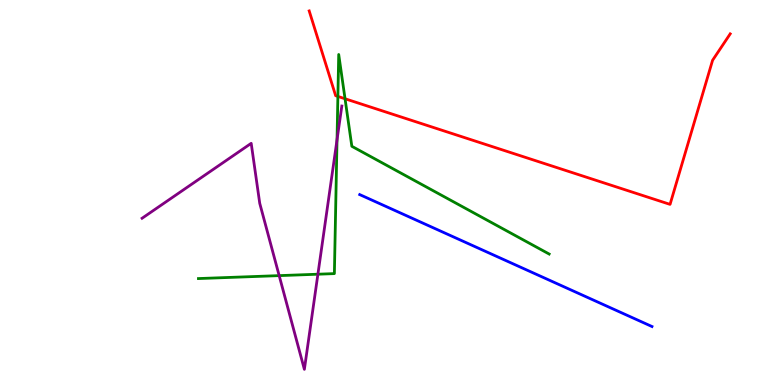[{'lines': ['blue', 'red'], 'intersections': []}, {'lines': ['green', 'red'], 'intersections': [{'x': 4.36, 'y': 7.5}, {'x': 4.45, 'y': 7.43}]}, {'lines': ['purple', 'red'], 'intersections': []}, {'lines': ['blue', 'green'], 'intersections': []}, {'lines': ['blue', 'purple'], 'intersections': []}, {'lines': ['green', 'purple'], 'intersections': [{'x': 3.6, 'y': 2.84}, {'x': 4.1, 'y': 2.88}, {'x': 4.35, 'y': 6.37}]}]